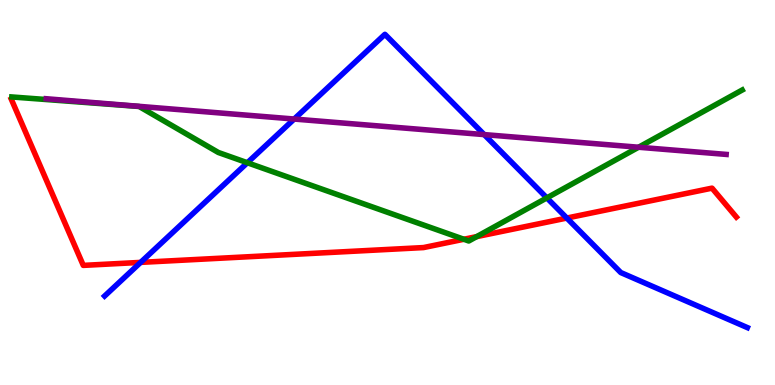[{'lines': ['blue', 'red'], 'intersections': [{'x': 1.81, 'y': 3.18}, {'x': 7.31, 'y': 4.34}]}, {'lines': ['green', 'red'], 'intersections': [{'x': 5.99, 'y': 3.79}, {'x': 6.15, 'y': 3.85}]}, {'lines': ['purple', 'red'], 'intersections': []}, {'lines': ['blue', 'green'], 'intersections': [{'x': 3.19, 'y': 5.77}, {'x': 7.06, 'y': 4.86}]}, {'lines': ['blue', 'purple'], 'intersections': [{'x': 3.8, 'y': 6.91}, {'x': 6.25, 'y': 6.5}]}, {'lines': ['green', 'purple'], 'intersections': [{'x': 8.24, 'y': 6.18}]}]